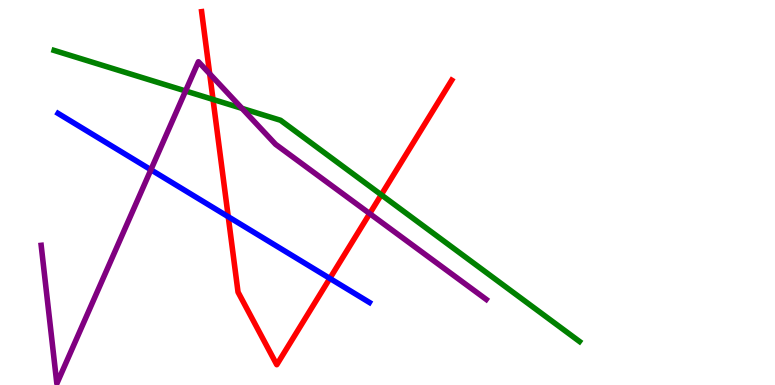[{'lines': ['blue', 'red'], 'intersections': [{'x': 2.95, 'y': 4.37}, {'x': 4.26, 'y': 2.77}]}, {'lines': ['green', 'red'], 'intersections': [{'x': 2.75, 'y': 7.42}, {'x': 4.92, 'y': 4.94}]}, {'lines': ['purple', 'red'], 'intersections': [{'x': 2.71, 'y': 8.08}, {'x': 4.77, 'y': 4.45}]}, {'lines': ['blue', 'green'], 'intersections': []}, {'lines': ['blue', 'purple'], 'intersections': [{'x': 1.95, 'y': 5.59}]}, {'lines': ['green', 'purple'], 'intersections': [{'x': 2.39, 'y': 7.64}, {'x': 3.12, 'y': 7.18}]}]